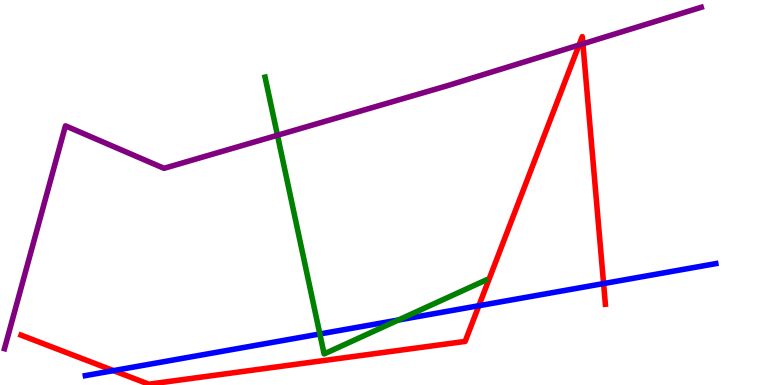[{'lines': ['blue', 'red'], 'intersections': [{'x': 1.46, 'y': 0.373}, {'x': 6.18, 'y': 2.06}, {'x': 7.79, 'y': 2.63}]}, {'lines': ['green', 'red'], 'intersections': []}, {'lines': ['purple', 'red'], 'intersections': [{'x': 7.47, 'y': 8.83}, {'x': 7.52, 'y': 8.86}]}, {'lines': ['blue', 'green'], 'intersections': [{'x': 4.13, 'y': 1.33}, {'x': 5.14, 'y': 1.69}]}, {'lines': ['blue', 'purple'], 'intersections': []}, {'lines': ['green', 'purple'], 'intersections': [{'x': 3.58, 'y': 6.49}]}]